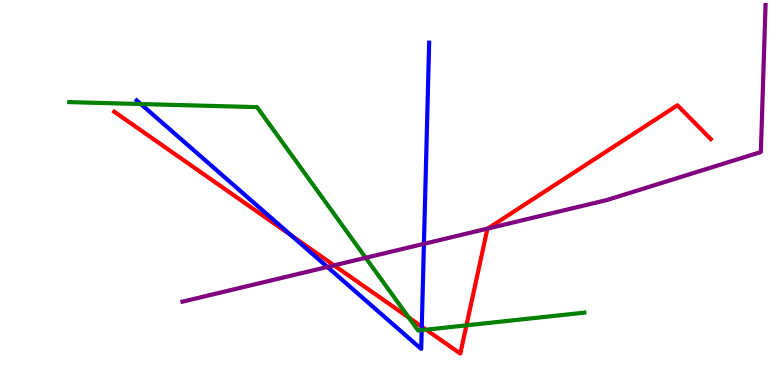[{'lines': ['blue', 'red'], 'intersections': [{'x': 3.76, 'y': 3.88}, {'x': 5.44, 'y': 1.52}]}, {'lines': ['green', 'red'], 'intersections': [{'x': 5.27, 'y': 1.75}, {'x': 5.5, 'y': 1.44}, {'x': 6.02, 'y': 1.55}]}, {'lines': ['purple', 'red'], 'intersections': [{'x': 4.31, 'y': 3.11}, {'x': 6.29, 'y': 4.06}]}, {'lines': ['blue', 'green'], 'intersections': [{'x': 1.82, 'y': 7.3}, {'x': 5.44, 'y': 1.42}]}, {'lines': ['blue', 'purple'], 'intersections': [{'x': 4.22, 'y': 3.07}, {'x': 5.47, 'y': 3.67}]}, {'lines': ['green', 'purple'], 'intersections': [{'x': 4.72, 'y': 3.3}]}]